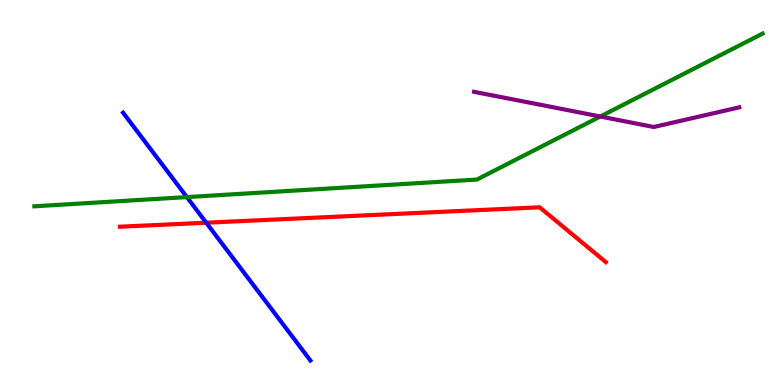[{'lines': ['blue', 'red'], 'intersections': [{'x': 2.66, 'y': 4.22}]}, {'lines': ['green', 'red'], 'intersections': []}, {'lines': ['purple', 'red'], 'intersections': []}, {'lines': ['blue', 'green'], 'intersections': [{'x': 2.41, 'y': 4.88}]}, {'lines': ['blue', 'purple'], 'intersections': []}, {'lines': ['green', 'purple'], 'intersections': [{'x': 7.75, 'y': 6.97}]}]